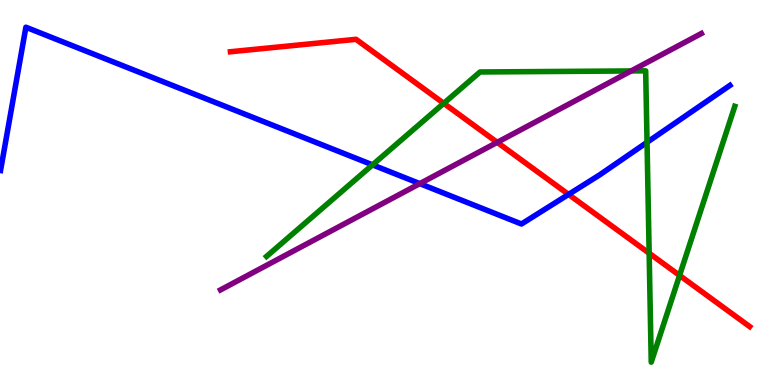[{'lines': ['blue', 'red'], 'intersections': [{'x': 7.34, 'y': 4.95}]}, {'lines': ['green', 'red'], 'intersections': [{'x': 5.73, 'y': 7.32}, {'x': 8.38, 'y': 3.42}, {'x': 8.77, 'y': 2.85}]}, {'lines': ['purple', 'red'], 'intersections': [{'x': 6.42, 'y': 6.3}]}, {'lines': ['blue', 'green'], 'intersections': [{'x': 4.81, 'y': 5.72}, {'x': 8.35, 'y': 6.3}]}, {'lines': ['blue', 'purple'], 'intersections': [{'x': 5.42, 'y': 5.23}]}, {'lines': ['green', 'purple'], 'intersections': [{'x': 8.14, 'y': 8.16}]}]